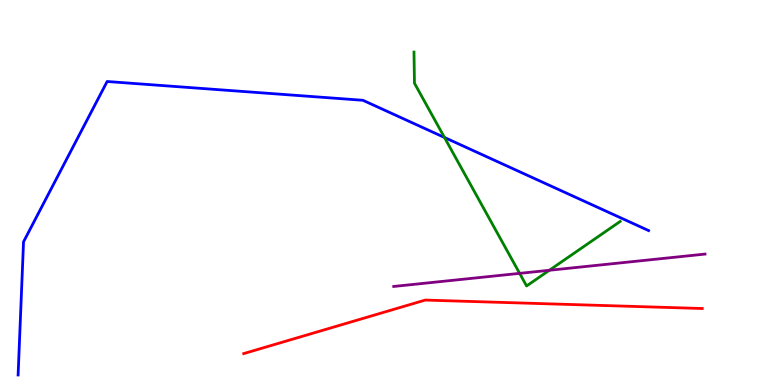[{'lines': ['blue', 'red'], 'intersections': []}, {'lines': ['green', 'red'], 'intersections': []}, {'lines': ['purple', 'red'], 'intersections': []}, {'lines': ['blue', 'green'], 'intersections': [{'x': 5.74, 'y': 6.43}]}, {'lines': ['blue', 'purple'], 'intersections': []}, {'lines': ['green', 'purple'], 'intersections': [{'x': 6.7, 'y': 2.9}, {'x': 7.09, 'y': 2.98}]}]